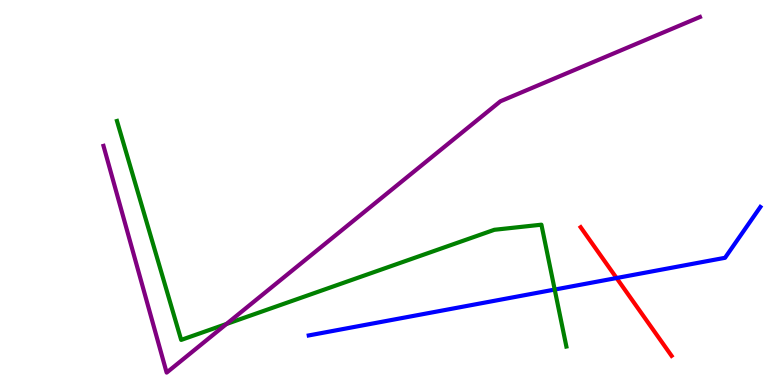[{'lines': ['blue', 'red'], 'intersections': [{'x': 7.96, 'y': 2.78}]}, {'lines': ['green', 'red'], 'intersections': []}, {'lines': ['purple', 'red'], 'intersections': []}, {'lines': ['blue', 'green'], 'intersections': [{'x': 7.16, 'y': 2.48}]}, {'lines': ['blue', 'purple'], 'intersections': []}, {'lines': ['green', 'purple'], 'intersections': [{'x': 2.92, 'y': 1.58}]}]